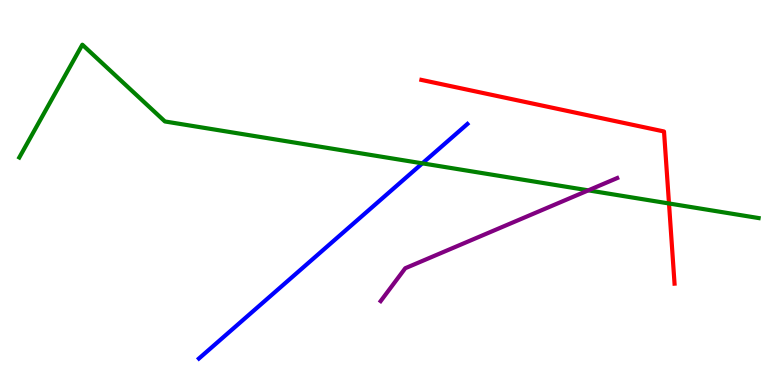[{'lines': ['blue', 'red'], 'intersections': []}, {'lines': ['green', 'red'], 'intersections': [{'x': 8.63, 'y': 4.71}]}, {'lines': ['purple', 'red'], 'intersections': []}, {'lines': ['blue', 'green'], 'intersections': [{'x': 5.45, 'y': 5.76}]}, {'lines': ['blue', 'purple'], 'intersections': []}, {'lines': ['green', 'purple'], 'intersections': [{'x': 7.59, 'y': 5.06}]}]